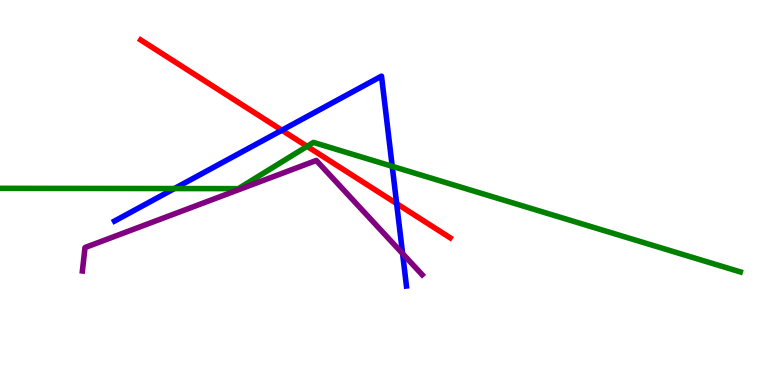[{'lines': ['blue', 'red'], 'intersections': [{'x': 3.64, 'y': 6.62}, {'x': 5.12, 'y': 4.71}]}, {'lines': ['green', 'red'], 'intersections': [{'x': 3.96, 'y': 6.2}]}, {'lines': ['purple', 'red'], 'intersections': []}, {'lines': ['blue', 'green'], 'intersections': [{'x': 2.25, 'y': 5.1}, {'x': 5.06, 'y': 5.68}]}, {'lines': ['blue', 'purple'], 'intersections': [{'x': 5.19, 'y': 3.41}]}, {'lines': ['green', 'purple'], 'intersections': []}]